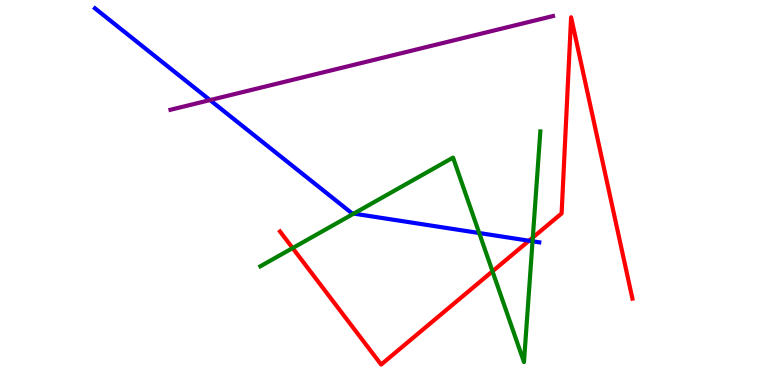[{'lines': ['blue', 'red'], 'intersections': [{'x': 6.83, 'y': 3.75}]}, {'lines': ['green', 'red'], 'intersections': [{'x': 3.78, 'y': 3.56}, {'x': 6.35, 'y': 2.95}, {'x': 6.87, 'y': 3.83}]}, {'lines': ['purple', 'red'], 'intersections': []}, {'lines': ['blue', 'green'], 'intersections': [{'x': 4.56, 'y': 4.45}, {'x': 6.18, 'y': 3.95}, {'x': 6.87, 'y': 3.73}]}, {'lines': ['blue', 'purple'], 'intersections': [{'x': 2.71, 'y': 7.4}]}, {'lines': ['green', 'purple'], 'intersections': []}]